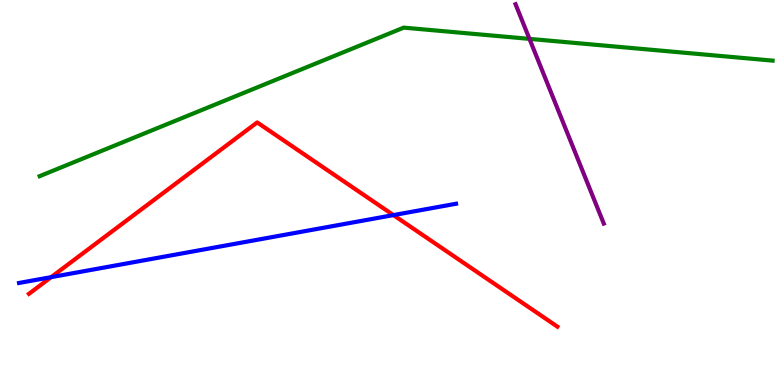[{'lines': ['blue', 'red'], 'intersections': [{'x': 0.66, 'y': 2.8}, {'x': 5.08, 'y': 4.41}]}, {'lines': ['green', 'red'], 'intersections': []}, {'lines': ['purple', 'red'], 'intersections': []}, {'lines': ['blue', 'green'], 'intersections': []}, {'lines': ['blue', 'purple'], 'intersections': []}, {'lines': ['green', 'purple'], 'intersections': [{'x': 6.83, 'y': 8.99}]}]